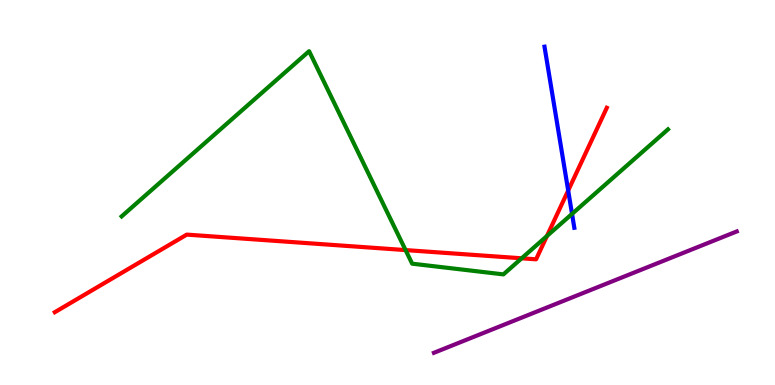[{'lines': ['blue', 'red'], 'intersections': [{'x': 7.33, 'y': 5.05}]}, {'lines': ['green', 'red'], 'intersections': [{'x': 5.23, 'y': 3.5}, {'x': 6.73, 'y': 3.29}, {'x': 7.06, 'y': 3.87}]}, {'lines': ['purple', 'red'], 'intersections': []}, {'lines': ['blue', 'green'], 'intersections': [{'x': 7.38, 'y': 4.44}]}, {'lines': ['blue', 'purple'], 'intersections': []}, {'lines': ['green', 'purple'], 'intersections': []}]